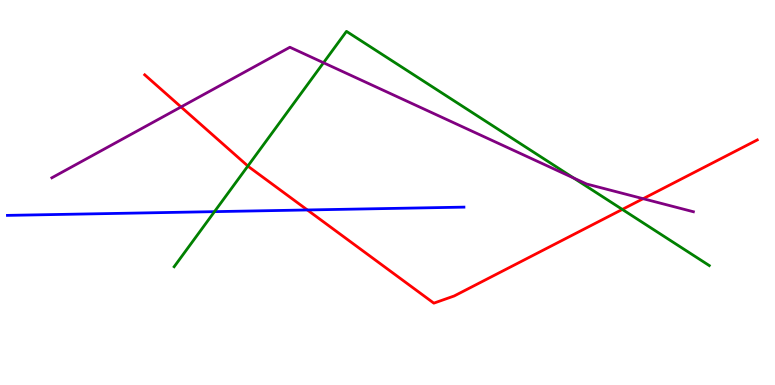[{'lines': ['blue', 'red'], 'intersections': [{'x': 3.97, 'y': 4.55}]}, {'lines': ['green', 'red'], 'intersections': [{'x': 3.2, 'y': 5.69}, {'x': 8.03, 'y': 4.56}]}, {'lines': ['purple', 'red'], 'intersections': [{'x': 2.34, 'y': 7.22}, {'x': 8.3, 'y': 4.84}]}, {'lines': ['blue', 'green'], 'intersections': [{'x': 2.77, 'y': 4.5}]}, {'lines': ['blue', 'purple'], 'intersections': []}, {'lines': ['green', 'purple'], 'intersections': [{'x': 4.17, 'y': 8.37}, {'x': 7.4, 'y': 5.38}]}]